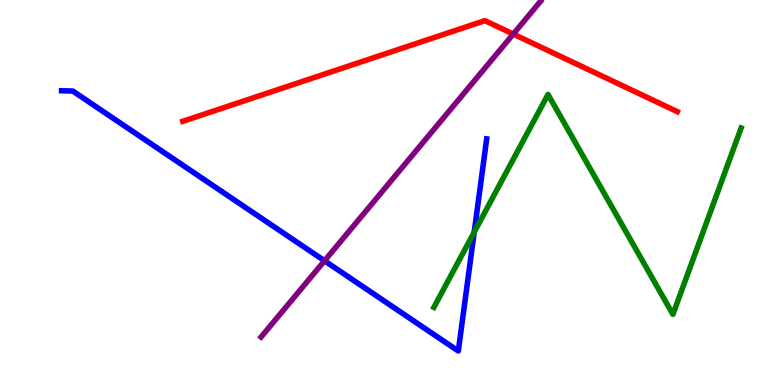[{'lines': ['blue', 'red'], 'intersections': []}, {'lines': ['green', 'red'], 'intersections': []}, {'lines': ['purple', 'red'], 'intersections': [{'x': 6.62, 'y': 9.12}]}, {'lines': ['blue', 'green'], 'intersections': [{'x': 6.12, 'y': 3.97}]}, {'lines': ['blue', 'purple'], 'intersections': [{'x': 4.19, 'y': 3.23}]}, {'lines': ['green', 'purple'], 'intersections': []}]